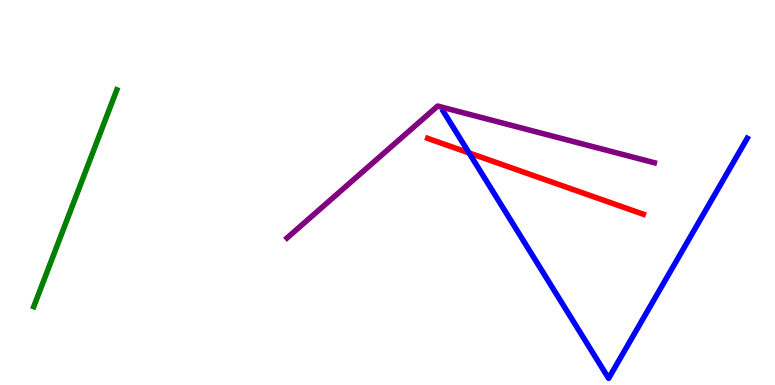[{'lines': ['blue', 'red'], 'intersections': [{'x': 6.05, 'y': 6.03}]}, {'lines': ['green', 'red'], 'intersections': []}, {'lines': ['purple', 'red'], 'intersections': []}, {'lines': ['blue', 'green'], 'intersections': []}, {'lines': ['blue', 'purple'], 'intersections': []}, {'lines': ['green', 'purple'], 'intersections': []}]